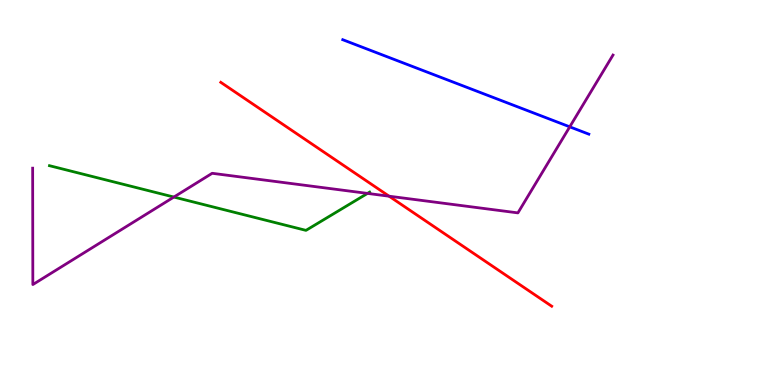[{'lines': ['blue', 'red'], 'intersections': []}, {'lines': ['green', 'red'], 'intersections': []}, {'lines': ['purple', 'red'], 'intersections': [{'x': 5.02, 'y': 4.9}]}, {'lines': ['blue', 'green'], 'intersections': []}, {'lines': ['blue', 'purple'], 'intersections': [{'x': 7.35, 'y': 6.71}]}, {'lines': ['green', 'purple'], 'intersections': [{'x': 2.24, 'y': 4.88}, {'x': 4.74, 'y': 4.98}]}]